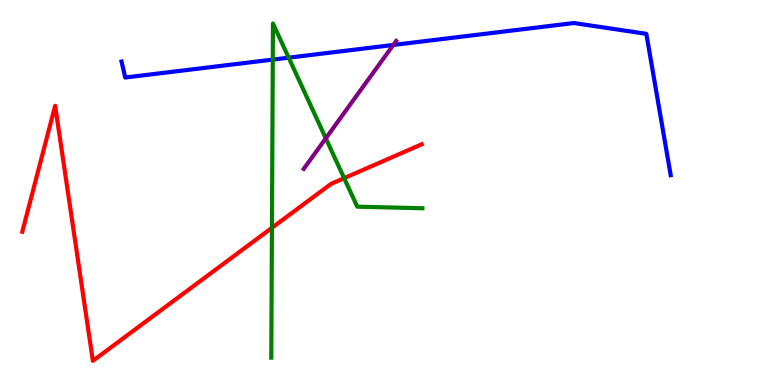[{'lines': ['blue', 'red'], 'intersections': []}, {'lines': ['green', 'red'], 'intersections': [{'x': 3.51, 'y': 4.08}, {'x': 4.44, 'y': 5.37}]}, {'lines': ['purple', 'red'], 'intersections': []}, {'lines': ['blue', 'green'], 'intersections': [{'x': 3.52, 'y': 8.45}, {'x': 3.72, 'y': 8.5}]}, {'lines': ['blue', 'purple'], 'intersections': [{'x': 5.07, 'y': 8.83}]}, {'lines': ['green', 'purple'], 'intersections': [{'x': 4.2, 'y': 6.41}]}]